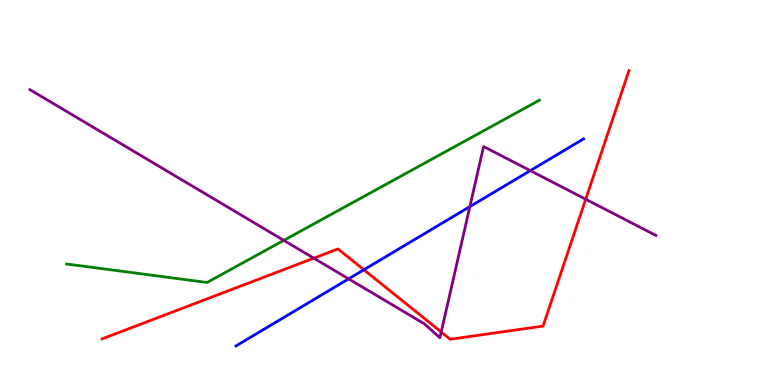[{'lines': ['blue', 'red'], 'intersections': [{'x': 4.7, 'y': 2.99}]}, {'lines': ['green', 'red'], 'intersections': []}, {'lines': ['purple', 'red'], 'intersections': [{'x': 4.05, 'y': 3.29}, {'x': 5.69, 'y': 1.38}, {'x': 7.56, 'y': 4.83}]}, {'lines': ['blue', 'green'], 'intersections': []}, {'lines': ['blue', 'purple'], 'intersections': [{'x': 4.5, 'y': 2.76}, {'x': 6.06, 'y': 4.63}, {'x': 6.84, 'y': 5.57}]}, {'lines': ['green', 'purple'], 'intersections': [{'x': 3.66, 'y': 3.76}]}]